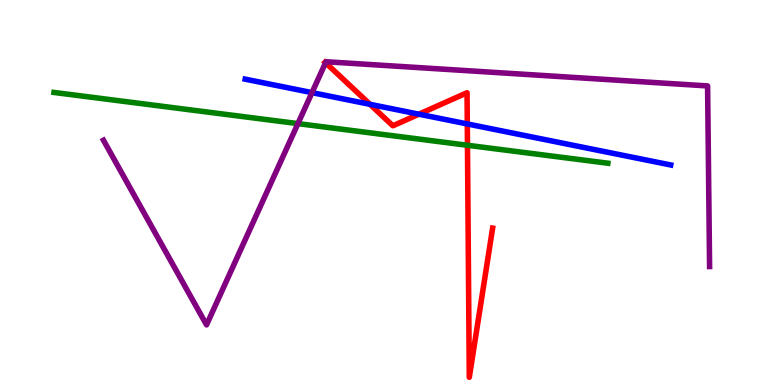[{'lines': ['blue', 'red'], 'intersections': [{'x': 4.77, 'y': 7.29}, {'x': 5.41, 'y': 7.03}, {'x': 6.03, 'y': 6.78}]}, {'lines': ['green', 'red'], 'intersections': [{'x': 6.03, 'y': 6.23}]}, {'lines': ['purple', 'red'], 'intersections': [{'x': 4.2, 'y': 8.37}]}, {'lines': ['blue', 'green'], 'intersections': []}, {'lines': ['blue', 'purple'], 'intersections': [{'x': 4.03, 'y': 7.59}]}, {'lines': ['green', 'purple'], 'intersections': [{'x': 3.84, 'y': 6.79}]}]